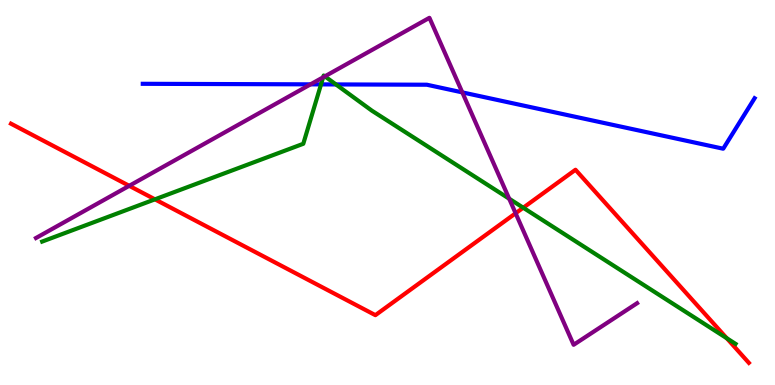[{'lines': ['blue', 'red'], 'intersections': []}, {'lines': ['green', 'red'], 'intersections': [{'x': 2.0, 'y': 4.82}, {'x': 6.75, 'y': 4.6}, {'x': 9.38, 'y': 1.22}]}, {'lines': ['purple', 'red'], 'intersections': [{'x': 1.67, 'y': 5.17}, {'x': 6.65, 'y': 4.46}]}, {'lines': ['blue', 'green'], 'intersections': [{'x': 4.14, 'y': 7.81}, {'x': 4.33, 'y': 7.81}]}, {'lines': ['blue', 'purple'], 'intersections': [{'x': 4.01, 'y': 7.81}, {'x': 5.97, 'y': 7.6}]}, {'lines': ['green', 'purple'], 'intersections': [{'x': 4.17, 'y': 7.99}, {'x': 4.19, 'y': 8.02}, {'x': 6.57, 'y': 4.84}]}]